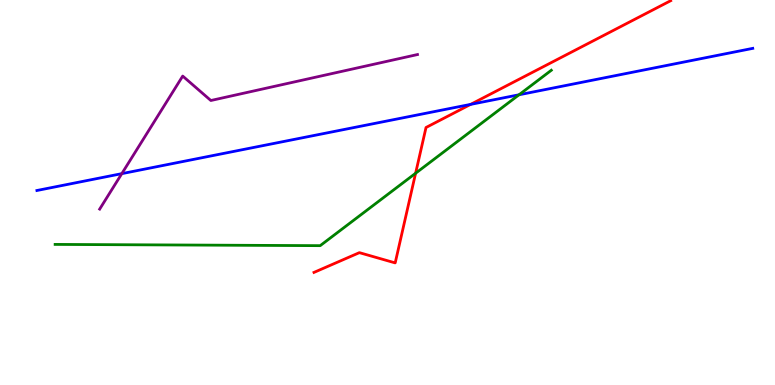[{'lines': ['blue', 'red'], 'intersections': [{'x': 6.07, 'y': 7.29}]}, {'lines': ['green', 'red'], 'intersections': [{'x': 5.36, 'y': 5.5}]}, {'lines': ['purple', 'red'], 'intersections': []}, {'lines': ['blue', 'green'], 'intersections': [{'x': 6.7, 'y': 7.54}]}, {'lines': ['blue', 'purple'], 'intersections': [{'x': 1.57, 'y': 5.49}]}, {'lines': ['green', 'purple'], 'intersections': []}]